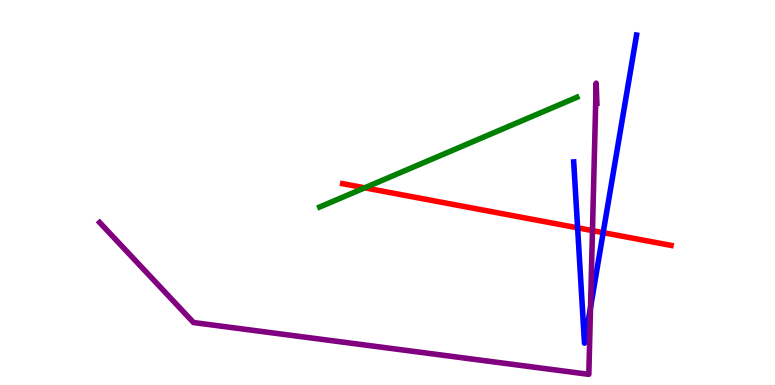[{'lines': ['blue', 'red'], 'intersections': [{'x': 7.45, 'y': 4.08}, {'x': 7.78, 'y': 3.96}]}, {'lines': ['green', 'red'], 'intersections': [{'x': 4.71, 'y': 5.12}]}, {'lines': ['purple', 'red'], 'intersections': [{'x': 7.64, 'y': 4.01}]}, {'lines': ['blue', 'green'], 'intersections': []}, {'lines': ['blue', 'purple'], 'intersections': [{'x': 7.62, 'y': 2.01}]}, {'lines': ['green', 'purple'], 'intersections': []}]